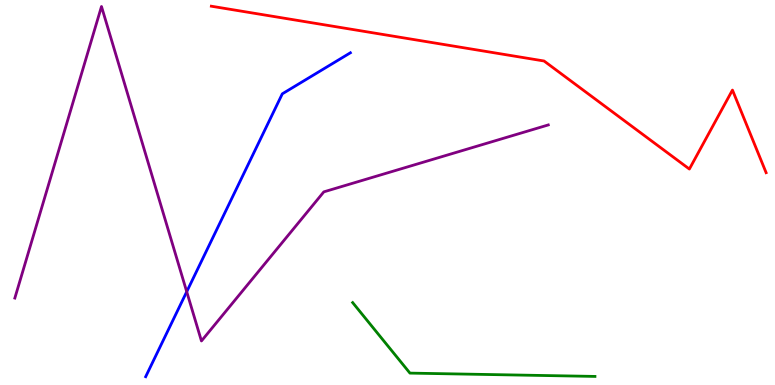[{'lines': ['blue', 'red'], 'intersections': []}, {'lines': ['green', 'red'], 'intersections': []}, {'lines': ['purple', 'red'], 'intersections': []}, {'lines': ['blue', 'green'], 'intersections': []}, {'lines': ['blue', 'purple'], 'intersections': [{'x': 2.41, 'y': 2.42}]}, {'lines': ['green', 'purple'], 'intersections': []}]